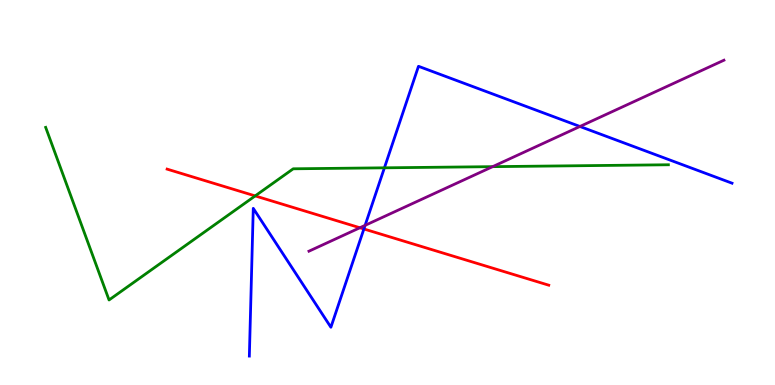[{'lines': ['blue', 'red'], 'intersections': [{'x': 4.7, 'y': 4.05}]}, {'lines': ['green', 'red'], 'intersections': [{'x': 3.29, 'y': 4.91}]}, {'lines': ['purple', 'red'], 'intersections': [{'x': 4.64, 'y': 4.08}]}, {'lines': ['blue', 'green'], 'intersections': [{'x': 4.96, 'y': 5.64}]}, {'lines': ['blue', 'purple'], 'intersections': [{'x': 4.71, 'y': 4.15}, {'x': 7.48, 'y': 6.71}]}, {'lines': ['green', 'purple'], 'intersections': [{'x': 6.36, 'y': 5.67}]}]